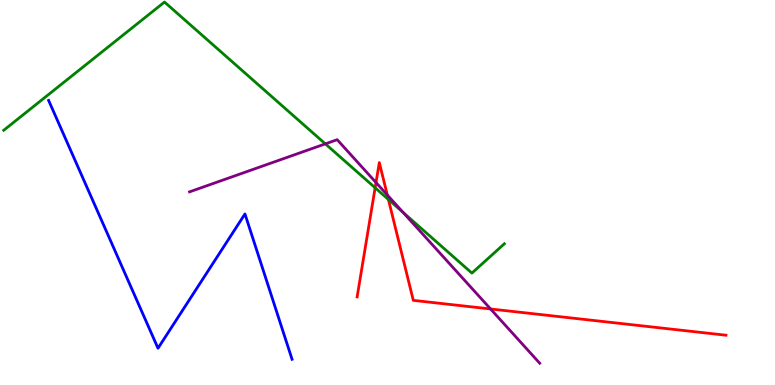[{'lines': ['blue', 'red'], 'intersections': []}, {'lines': ['green', 'red'], 'intersections': [{'x': 4.84, 'y': 5.12}, {'x': 5.01, 'y': 4.82}]}, {'lines': ['purple', 'red'], 'intersections': [{'x': 4.85, 'y': 5.26}, {'x': 5.0, 'y': 4.93}, {'x': 6.33, 'y': 1.97}]}, {'lines': ['blue', 'green'], 'intersections': []}, {'lines': ['blue', 'purple'], 'intersections': []}, {'lines': ['green', 'purple'], 'intersections': [{'x': 4.2, 'y': 6.26}, {'x': 5.2, 'y': 4.48}]}]